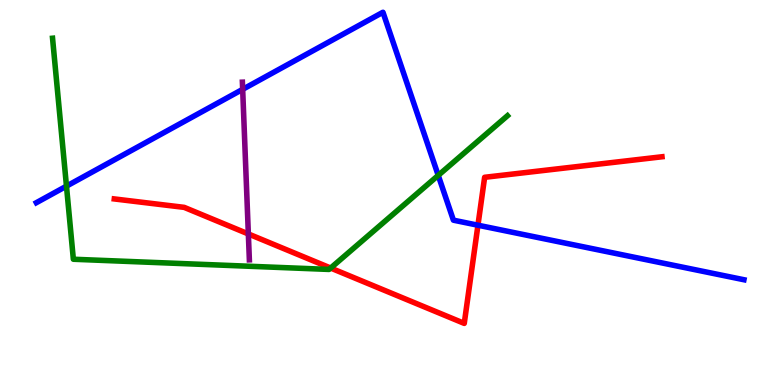[{'lines': ['blue', 'red'], 'intersections': [{'x': 6.17, 'y': 4.15}]}, {'lines': ['green', 'red'], 'intersections': [{'x': 4.27, 'y': 3.04}]}, {'lines': ['purple', 'red'], 'intersections': [{'x': 3.2, 'y': 3.92}]}, {'lines': ['blue', 'green'], 'intersections': [{'x': 0.858, 'y': 5.17}, {'x': 5.65, 'y': 5.44}]}, {'lines': ['blue', 'purple'], 'intersections': [{'x': 3.13, 'y': 7.68}]}, {'lines': ['green', 'purple'], 'intersections': []}]